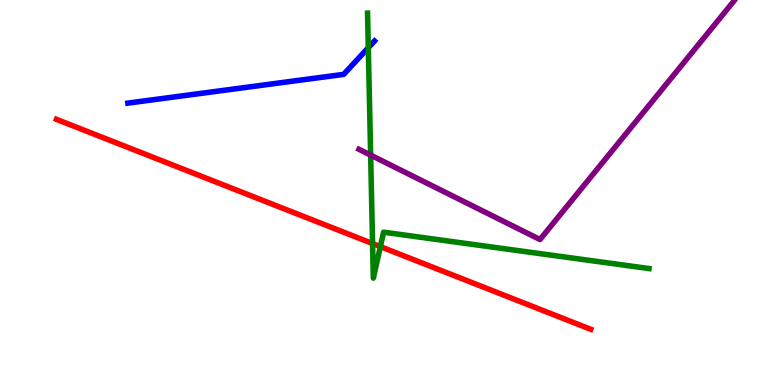[{'lines': ['blue', 'red'], 'intersections': []}, {'lines': ['green', 'red'], 'intersections': [{'x': 4.81, 'y': 3.67}, {'x': 4.91, 'y': 3.59}]}, {'lines': ['purple', 'red'], 'intersections': []}, {'lines': ['blue', 'green'], 'intersections': [{'x': 4.75, 'y': 8.76}]}, {'lines': ['blue', 'purple'], 'intersections': []}, {'lines': ['green', 'purple'], 'intersections': [{'x': 4.78, 'y': 5.97}]}]